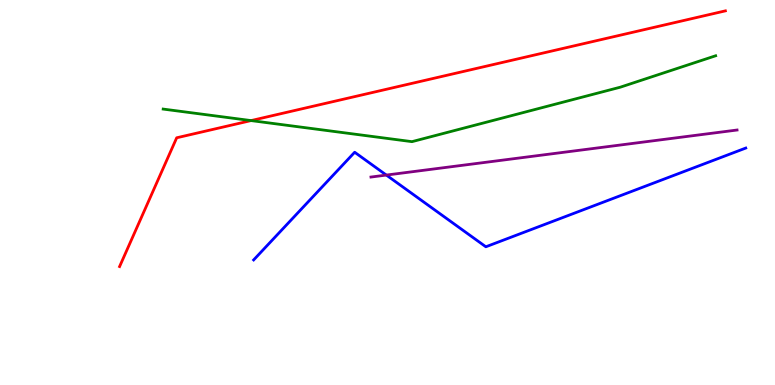[{'lines': ['blue', 'red'], 'intersections': []}, {'lines': ['green', 'red'], 'intersections': [{'x': 3.24, 'y': 6.87}]}, {'lines': ['purple', 'red'], 'intersections': []}, {'lines': ['blue', 'green'], 'intersections': []}, {'lines': ['blue', 'purple'], 'intersections': [{'x': 4.99, 'y': 5.45}]}, {'lines': ['green', 'purple'], 'intersections': []}]